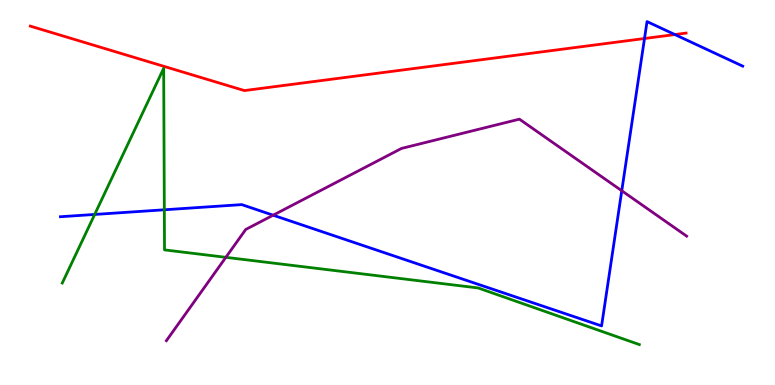[{'lines': ['blue', 'red'], 'intersections': [{'x': 8.32, 'y': 9.0}, {'x': 8.71, 'y': 9.1}]}, {'lines': ['green', 'red'], 'intersections': []}, {'lines': ['purple', 'red'], 'intersections': []}, {'lines': ['blue', 'green'], 'intersections': [{'x': 1.22, 'y': 4.43}, {'x': 2.12, 'y': 4.55}]}, {'lines': ['blue', 'purple'], 'intersections': [{'x': 3.52, 'y': 4.41}, {'x': 8.02, 'y': 5.05}]}, {'lines': ['green', 'purple'], 'intersections': [{'x': 2.91, 'y': 3.32}]}]